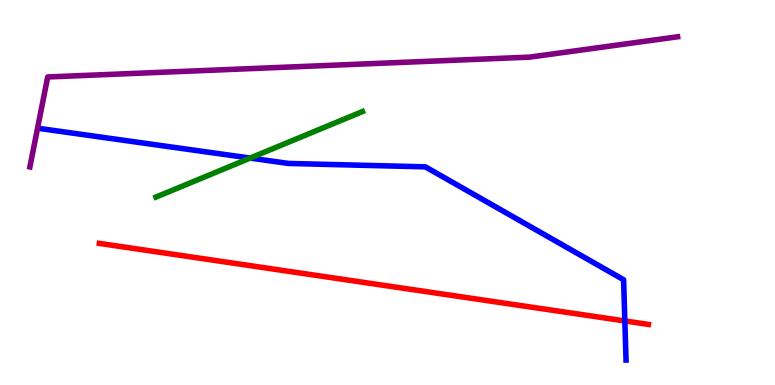[{'lines': ['blue', 'red'], 'intersections': [{'x': 8.06, 'y': 1.66}]}, {'lines': ['green', 'red'], 'intersections': []}, {'lines': ['purple', 'red'], 'intersections': []}, {'lines': ['blue', 'green'], 'intersections': [{'x': 3.23, 'y': 5.89}]}, {'lines': ['blue', 'purple'], 'intersections': []}, {'lines': ['green', 'purple'], 'intersections': []}]